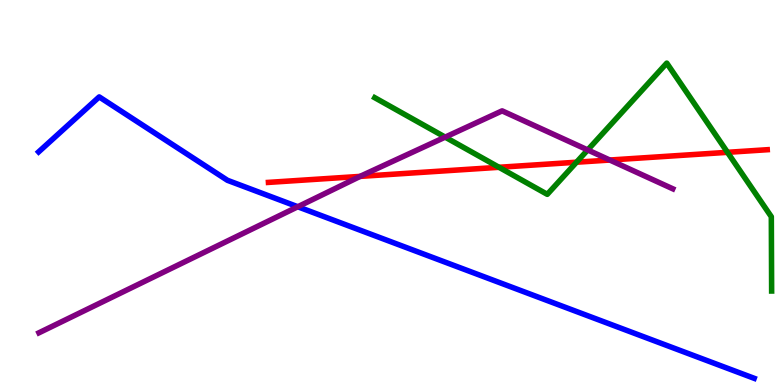[{'lines': ['blue', 'red'], 'intersections': []}, {'lines': ['green', 'red'], 'intersections': [{'x': 6.44, 'y': 5.65}, {'x': 7.44, 'y': 5.79}, {'x': 9.39, 'y': 6.04}]}, {'lines': ['purple', 'red'], 'intersections': [{'x': 4.65, 'y': 5.42}, {'x': 7.87, 'y': 5.84}]}, {'lines': ['blue', 'green'], 'intersections': []}, {'lines': ['blue', 'purple'], 'intersections': [{'x': 3.84, 'y': 4.63}]}, {'lines': ['green', 'purple'], 'intersections': [{'x': 5.74, 'y': 6.44}, {'x': 7.58, 'y': 6.11}]}]